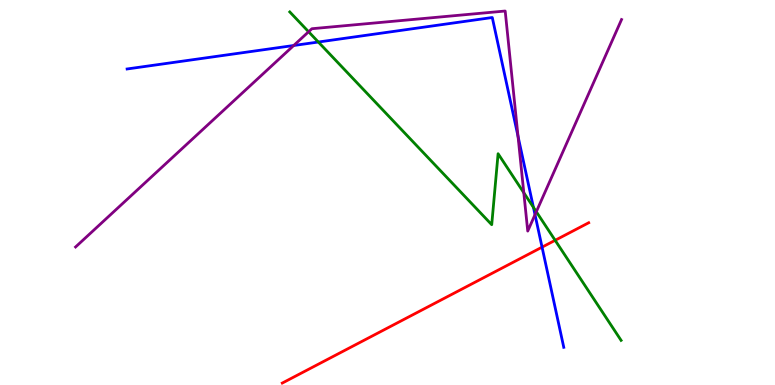[{'lines': ['blue', 'red'], 'intersections': [{'x': 6.99, 'y': 3.58}]}, {'lines': ['green', 'red'], 'intersections': [{'x': 7.16, 'y': 3.76}]}, {'lines': ['purple', 'red'], 'intersections': []}, {'lines': ['blue', 'green'], 'intersections': [{'x': 4.11, 'y': 8.91}, {'x': 6.88, 'y': 4.61}]}, {'lines': ['blue', 'purple'], 'intersections': [{'x': 3.79, 'y': 8.82}, {'x': 6.68, 'y': 6.46}, {'x': 6.9, 'y': 4.42}]}, {'lines': ['green', 'purple'], 'intersections': [{'x': 3.98, 'y': 9.18}, {'x': 6.76, 'y': 4.99}, {'x': 6.92, 'y': 4.5}]}]